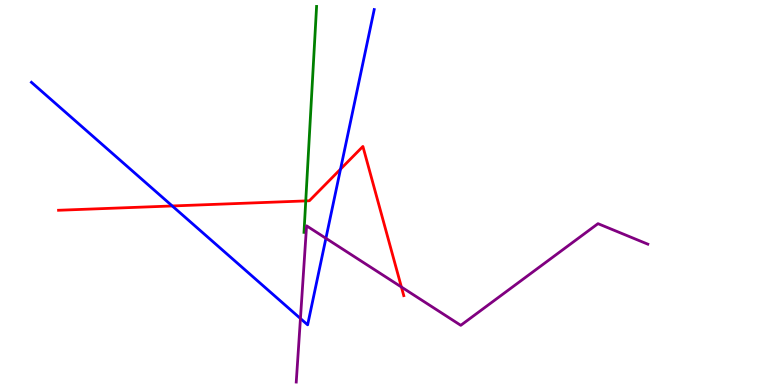[{'lines': ['blue', 'red'], 'intersections': [{'x': 2.22, 'y': 4.65}, {'x': 4.39, 'y': 5.61}]}, {'lines': ['green', 'red'], 'intersections': [{'x': 3.95, 'y': 4.78}]}, {'lines': ['purple', 'red'], 'intersections': [{'x': 5.18, 'y': 2.55}]}, {'lines': ['blue', 'green'], 'intersections': []}, {'lines': ['blue', 'purple'], 'intersections': [{'x': 3.88, 'y': 1.73}, {'x': 4.21, 'y': 3.81}]}, {'lines': ['green', 'purple'], 'intersections': []}]